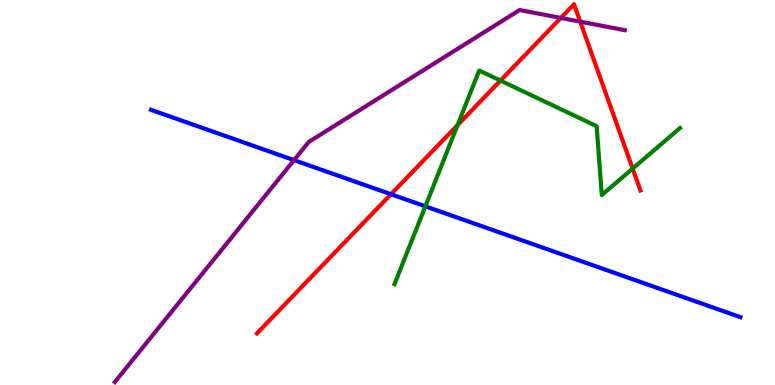[{'lines': ['blue', 'red'], 'intersections': [{'x': 5.04, 'y': 4.95}]}, {'lines': ['green', 'red'], 'intersections': [{'x': 5.9, 'y': 6.75}, {'x': 6.46, 'y': 7.91}, {'x': 8.16, 'y': 5.62}]}, {'lines': ['purple', 'red'], 'intersections': [{'x': 7.24, 'y': 9.53}, {'x': 7.49, 'y': 9.44}]}, {'lines': ['blue', 'green'], 'intersections': [{'x': 5.49, 'y': 4.64}]}, {'lines': ['blue', 'purple'], 'intersections': [{'x': 3.79, 'y': 5.84}]}, {'lines': ['green', 'purple'], 'intersections': []}]